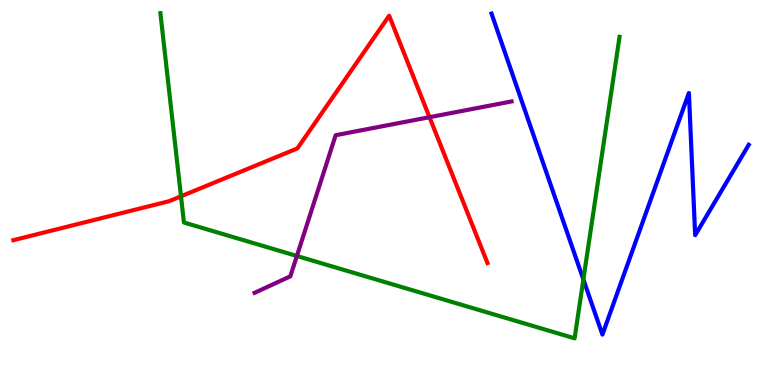[{'lines': ['blue', 'red'], 'intersections': []}, {'lines': ['green', 'red'], 'intersections': [{'x': 2.34, 'y': 4.9}]}, {'lines': ['purple', 'red'], 'intersections': [{'x': 5.54, 'y': 6.96}]}, {'lines': ['blue', 'green'], 'intersections': [{'x': 7.53, 'y': 2.74}]}, {'lines': ['blue', 'purple'], 'intersections': []}, {'lines': ['green', 'purple'], 'intersections': [{'x': 3.83, 'y': 3.35}]}]